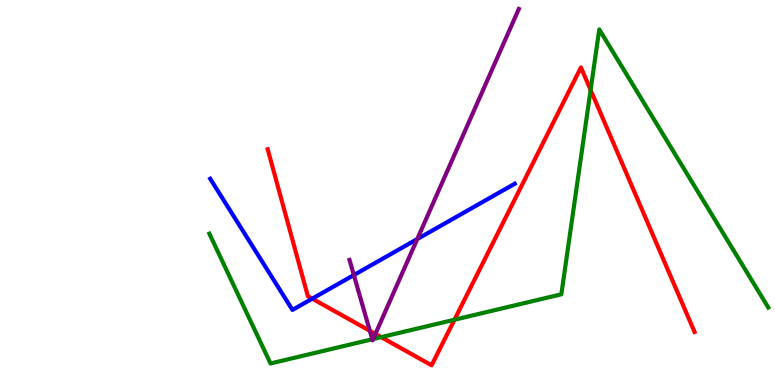[{'lines': ['blue', 'red'], 'intersections': [{'x': 4.03, 'y': 2.24}]}, {'lines': ['green', 'red'], 'intersections': [{'x': 4.92, 'y': 1.24}, {'x': 5.86, 'y': 1.7}, {'x': 7.62, 'y': 7.66}]}, {'lines': ['purple', 'red'], 'intersections': [{'x': 4.77, 'y': 1.41}, {'x': 4.84, 'y': 1.33}]}, {'lines': ['blue', 'green'], 'intersections': []}, {'lines': ['blue', 'purple'], 'intersections': [{'x': 4.57, 'y': 2.86}, {'x': 5.38, 'y': 3.79}]}, {'lines': ['green', 'purple'], 'intersections': [{'x': 4.8, 'y': 1.19}, {'x': 4.81, 'y': 1.19}]}]